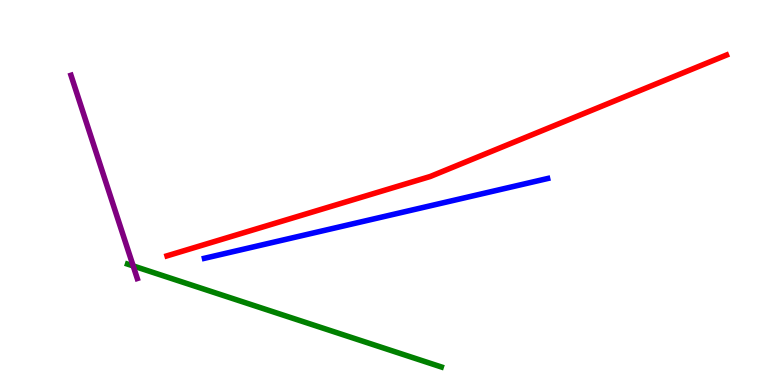[{'lines': ['blue', 'red'], 'intersections': []}, {'lines': ['green', 'red'], 'intersections': []}, {'lines': ['purple', 'red'], 'intersections': []}, {'lines': ['blue', 'green'], 'intersections': []}, {'lines': ['blue', 'purple'], 'intersections': []}, {'lines': ['green', 'purple'], 'intersections': [{'x': 1.72, 'y': 3.09}]}]